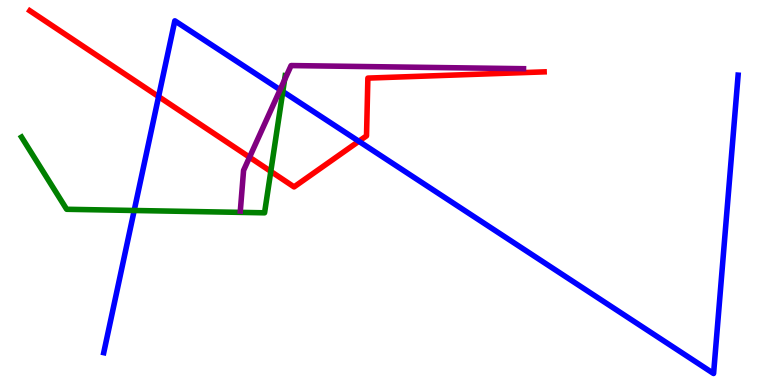[{'lines': ['blue', 'red'], 'intersections': [{'x': 2.05, 'y': 7.49}, {'x': 4.63, 'y': 6.33}]}, {'lines': ['green', 'red'], 'intersections': [{'x': 3.49, 'y': 5.55}]}, {'lines': ['purple', 'red'], 'intersections': [{'x': 3.22, 'y': 5.92}]}, {'lines': ['blue', 'green'], 'intersections': [{'x': 1.73, 'y': 4.53}, {'x': 3.65, 'y': 7.62}]}, {'lines': ['blue', 'purple'], 'intersections': [{'x': 3.61, 'y': 7.67}]}, {'lines': ['green', 'purple'], 'intersections': [{'x': 3.67, 'y': 7.92}]}]